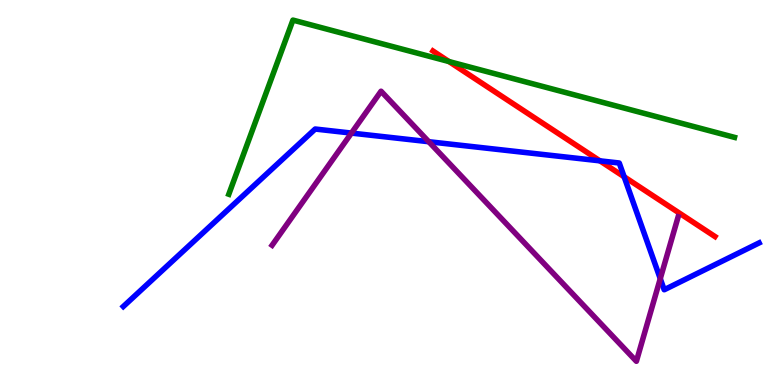[{'lines': ['blue', 'red'], 'intersections': [{'x': 7.74, 'y': 5.82}, {'x': 8.05, 'y': 5.41}]}, {'lines': ['green', 'red'], 'intersections': [{'x': 5.79, 'y': 8.4}]}, {'lines': ['purple', 'red'], 'intersections': []}, {'lines': ['blue', 'green'], 'intersections': []}, {'lines': ['blue', 'purple'], 'intersections': [{'x': 4.53, 'y': 6.54}, {'x': 5.53, 'y': 6.32}, {'x': 8.52, 'y': 2.76}]}, {'lines': ['green', 'purple'], 'intersections': []}]